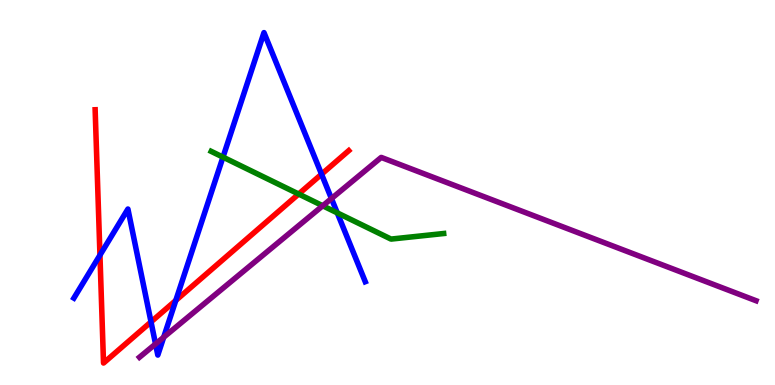[{'lines': ['blue', 'red'], 'intersections': [{'x': 1.29, 'y': 3.37}, {'x': 1.95, 'y': 1.64}, {'x': 2.27, 'y': 2.2}, {'x': 4.15, 'y': 5.48}]}, {'lines': ['green', 'red'], 'intersections': [{'x': 3.85, 'y': 4.96}]}, {'lines': ['purple', 'red'], 'intersections': []}, {'lines': ['blue', 'green'], 'intersections': [{'x': 2.88, 'y': 5.92}, {'x': 4.35, 'y': 4.47}]}, {'lines': ['blue', 'purple'], 'intersections': [{'x': 2.01, 'y': 1.07}, {'x': 2.11, 'y': 1.24}, {'x': 4.28, 'y': 4.84}]}, {'lines': ['green', 'purple'], 'intersections': [{'x': 4.16, 'y': 4.66}]}]